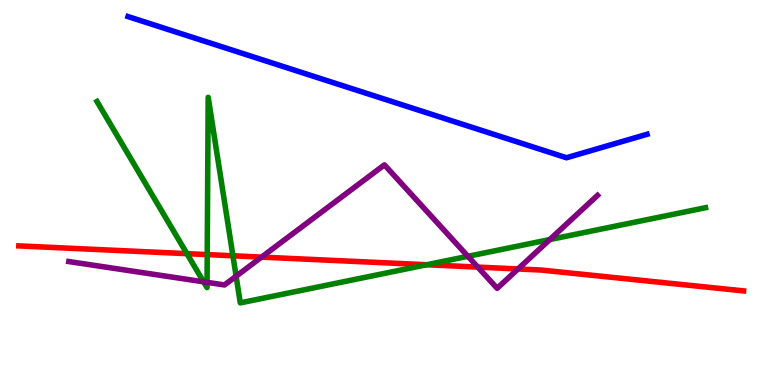[{'lines': ['blue', 'red'], 'intersections': []}, {'lines': ['green', 'red'], 'intersections': [{'x': 2.41, 'y': 3.41}, {'x': 2.67, 'y': 3.39}, {'x': 3.01, 'y': 3.36}, {'x': 5.51, 'y': 3.12}]}, {'lines': ['purple', 'red'], 'intersections': [{'x': 3.37, 'y': 3.32}, {'x': 6.16, 'y': 3.06}, {'x': 6.68, 'y': 3.01}]}, {'lines': ['blue', 'green'], 'intersections': []}, {'lines': ['blue', 'purple'], 'intersections': []}, {'lines': ['green', 'purple'], 'intersections': [{'x': 2.63, 'y': 2.68}, {'x': 2.67, 'y': 2.67}, {'x': 3.05, 'y': 2.83}, {'x': 6.04, 'y': 3.34}, {'x': 7.09, 'y': 3.78}]}]